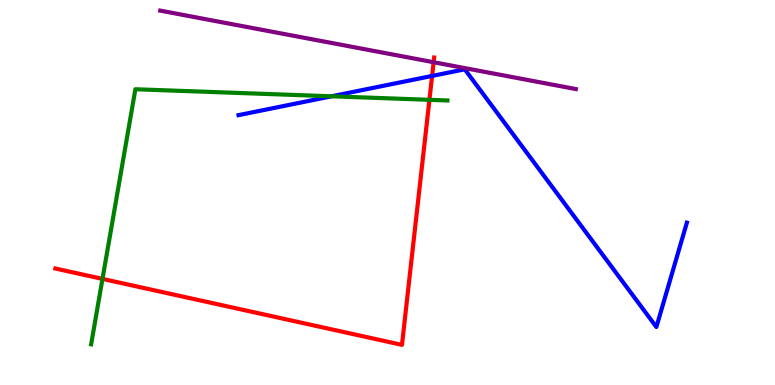[{'lines': ['blue', 'red'], 'intersections': [{'x': 5.58, 'y': 8.03}]}, {'lines': ['green', 'red'], 'intersections': [{'x': 1.32, 'y': 2.76}, {'x': 5.54, 'y': 7.41}]}, {'lines': ['purple', 'red'], 'intersections': [{'x': 5.6, 'y': 8.38}]}, {'lines': ['blue', 'green'], 'intersections': [{'x': 4.28, 'y': 7.5}]}, {'lines': ['blue', 'purple'], 'intersections': []}, {'lines': ['green', 'purple'], 'intersections': []}]